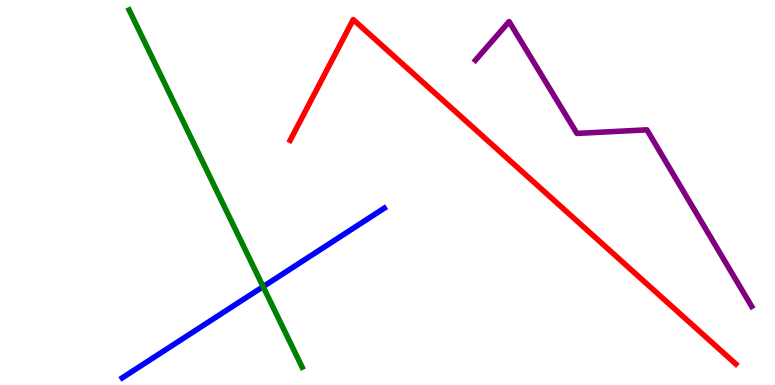[{'lines': ['blue', 'red'], 'intersections': []}, {'lines': ['green', 'red'], 'intersections': []}, {'lines': ['purple', 'red'], 'intersections': []}, {'lines': ['blue', 'green'], 'intersections': [{'x': 3.4, 'y': 2.55}]}, {'lines': ['blue', 'purple'], 'intersections': []}, {'lines': ['green', 'purple'], 'intersections': []}]